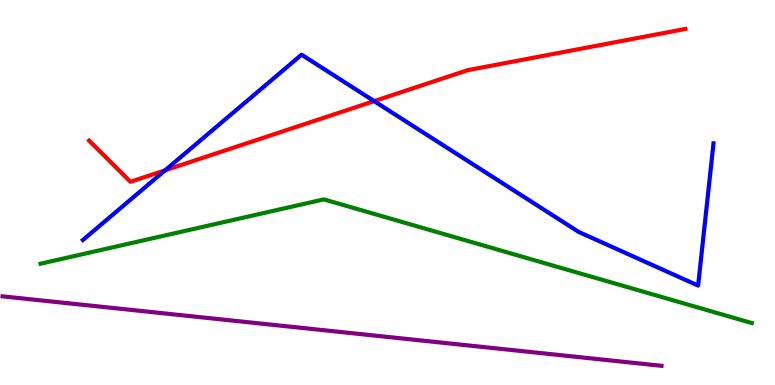[{'lines': ['blue', 'red'], 'intersections': [{'x': 2.13, 'y': 5.58}, {'x': 4.83, 'y': 7.37}]}, {'lines': ['green', 'red'], 'intersections': []}, {'lines': ['purple', 'red'], 'intersections': []}, {'lines': ['blue', 'green'], 'intersections': []}, {'lines': ['blue', 'purple'], 'intersections': []}, {'lines': ['green', 'purple'], 'intersections': []}]